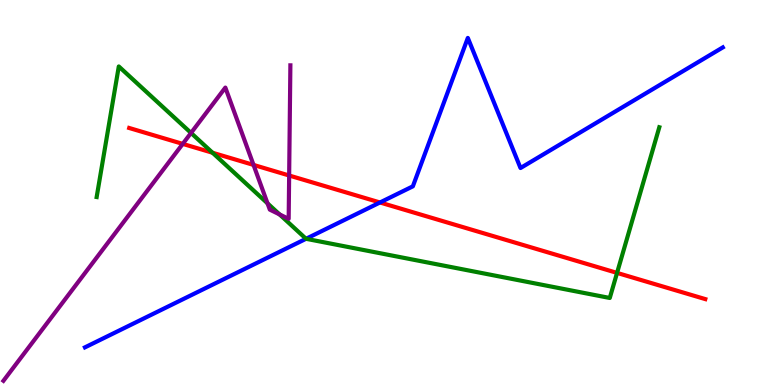[{'lines': ['blue', 'red'], 'intersections': [{'x': 4.9, 'y': 4.74}]}, {'lines': ['green', 'red'], 'intersections': [{'x': 2.74, 'y': 6.03}, {'x': 7.96, 'y': 2.91}]}, {'lines': ['purple', 'red'], 'intersections': [{'x': 2.36, 'y': 6.26}, {'x': 3.27, 'y': 5.72}, {'x': 3.73, 'y': 5.44}]}, {'lines': ['blue', 'green'], 'intersections': [{'x': 3.95, 'y': 3.8}]}, {'lines': ['blue', 'purple'], 'intersections': []}, {'lines': ['green', 'purple'], 'intersections': [{'x': 2.46, 'y': 6.55}, {'x': 3.45, 'y': 4.72}, {'x': 3.61, 'y': 4.43}]}]